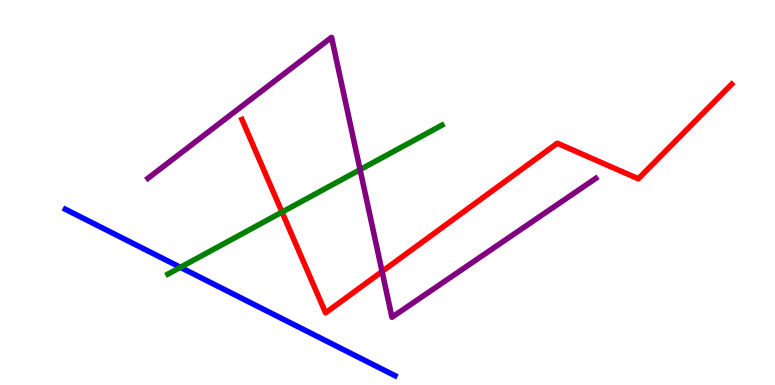[{'lines': ['blue', 'red'], 'intersections': []}, {'lines': ['green', 'red'], 'intersections': [{'x': 3.64, 'y': 4.49}]}, {'lines': ['purple', 'red'], 'intersections': [{'x': 4.93, 'y': 2.95}]}, {'lines': ['blue', 'green'], 'intersections': [{'x': 2.33, 'y': 3.06}]}, {'lines': ['blue', 'purple'], 'intersections': []}, {'lines': ['green', 'purple'], 'intersections': [{'x': 4.65, 'y': 5.59}]}]